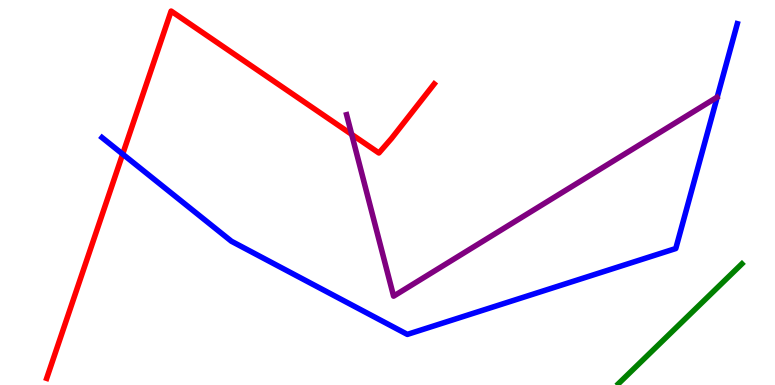[{'lines': ['blue', 'red'], 'intersections': [{'x': 1.58, 'y': 6.0}]}, {'lines': ['green', 'red'], 'intersections': []}, {'lines': ['purple', 'red'], 'intersections': [{'x': 4.54, 'y': 6.51}]}, {'lines': ['blue', 'green'], 'intersections': []}, {'lines': ['blue', 'purple'], 'intersections': []}, {'lines': ['green', 'purple'], 'intersections': []}]